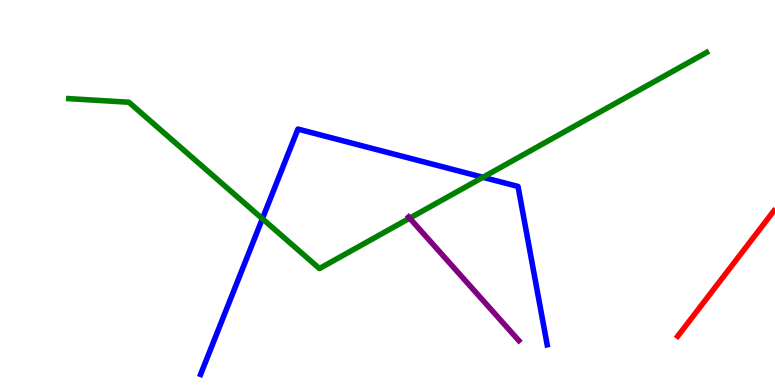[{'lines': ['blue', 'red'], 'intersections': []}, {'lines': ['green', 'red'], 'intersections': []}, {'lines': ['purple', 'red'], 'intersections': []}, {'lines': ['blue', 'green'], 'intersections': [{'x': 3.39, 'y': 4.32}, {'x': 6.23, 'y': 5.39}]}, {'lines': ['blue', 'purple'], 'intersections': []}, {'lines': ['green', 'purple'], 'intersections': [{'x': 5.29, 'y': 4.33}]}]